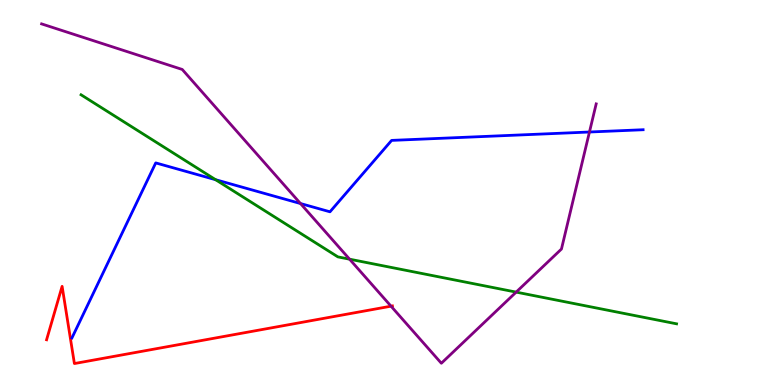[{'lines': ['blue', 'red'], 'intersections': []}, {'lines': ['green', 'red'], 'intersections': []}, {'lines': ['purple', 'red'], 'intersections': [{'x': 5.05, 'y': 2.05}]}, {'lines': ['blue', 'green'], 'intersections': [{'x': 2.78, 'y': 5.33}]}, {'lines': ['blue', 'purple'], 'intersections': [{'x': 3.88, 'y': 4.71}, {'x': 7.61, 'y': 6.57}]}, {'lines': ['green', 'purple'], 'intersections': [{'x': 4.51, 'y': 3.27}, {'x': 6.66, 'y': 2.41}]}]